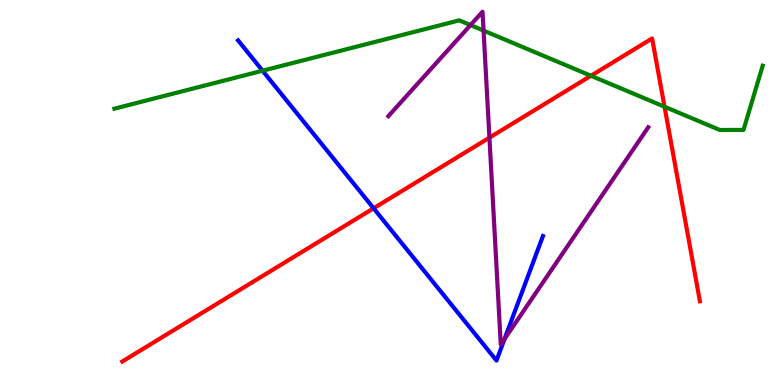[{'lines': ['blue', 'red'], 'intersections': [{'x': 4.82, 'y': 4.59}]}, {'lines': ['green', 'red'], 'intersections': [{'x': 7.63, 'y': 8.03}, {'x': 8.57, 'y': 7.23}]}, {'lines': ['purple', 'red'], 'intersections': [{'x': 6.32, 'y': 6.42}]}, {'lines': ['blue', 'green'], 'intersections': [{'x': 3.39, 'y': 8.16}]}, {'lines': ['blue', 'purple'], 'intersections': [{'x': 6.51, 'y': 1.2}]}, {'lines': ['green', 'purple'], 'intersections': [{'x': 6.07, 'y': 9.35}, {'x': 6.24, 'y': 9.21}]}]